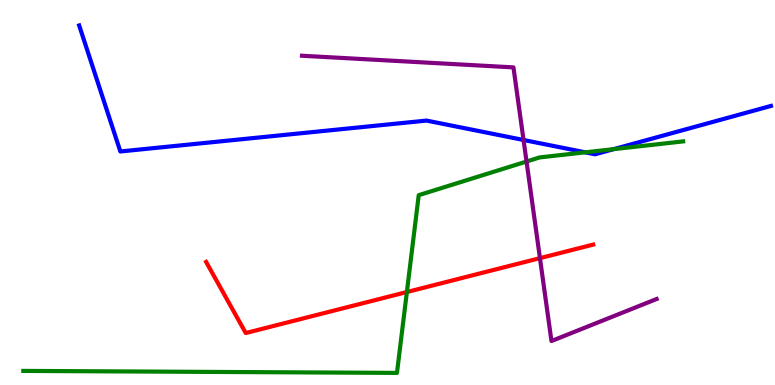[{'lines': ['blue', 'red'], 'intersections': []}, {'lines': ['green', 'red'], 'intersections': [{'x': 5.25, 'y': 2.41}]}, {'lines': ['purple', 'red'], 'intersections': [{'x': 6.97, 'y': 3.29}]}, {'lines': ['blue', 'green'], 'intersections': [{'x': 7.55, 'y': 6.04}, {'x': 7.92, 'y': 6.13}]}, {'lines': ['blue', 'purple'], 'intersections': [{'x': 6.76, 'y': 6.36}]}, {'lines': ['green', 'purple'], 'intersections': [{'x': 6.79, 'y': 5.8}]}]